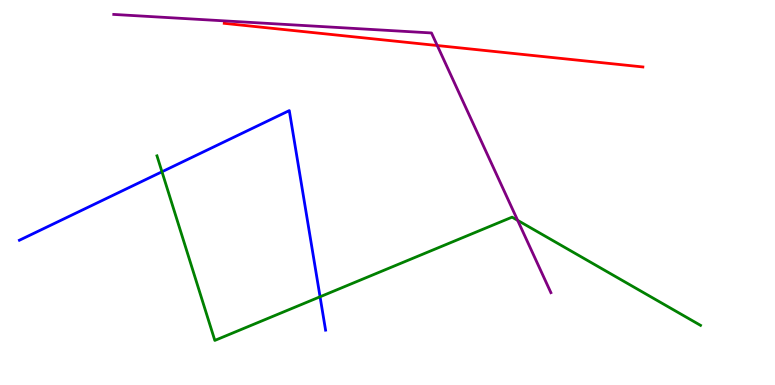[{'lines': ['blue', 'red'], 'intersections': []}, {'lines': ['green', 'red'], 'intersections': []}, {'lines': ['purple', 'red'], 'intersections': [{'x': 5.64, 'y': 8.82}]}, {'lines': ['blue', 'green'], 'intersections': [{'x': 2.09, 'y': 5.54}, {'x': 4.13, 'y': 2.29}]}, {'lines': ['blue', 'purple'], 'intersections': []}, {'lines': ['green', 'purple'], 'intersections': [{'x': 6.68, 'y': 4.28}]}]